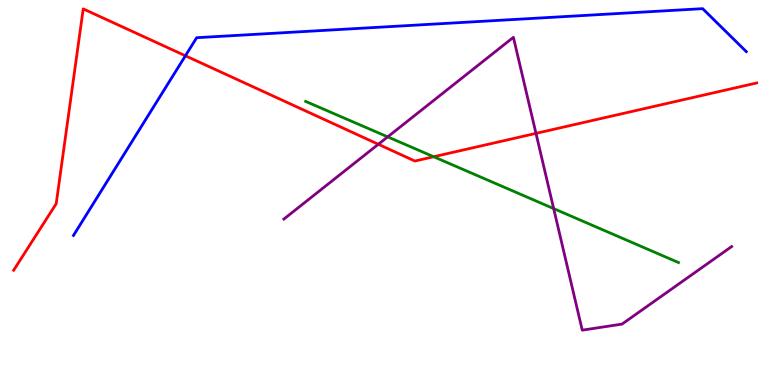[{'lines': ['blue', 'red'], 'intersections': [{'x': 2.39, 'y': 8.55}]}, {'lines': ['green', 'red'], 'intersections': [{'x': 5.6, 'y': 5.93}]}, {'lines': ['purple', 'red'], 'intersections': [{'x': 4.88, 'y': 6.25}, {'x': 6.92, 'y': 6.54}]}, {'lines': ['blue', 'green'], 'intersections': []}, {'lines': ['blue', 'purple'], 'intersections': []}, {'lines': ['green', 'purple'], 'intersections': [{'x': 5.0, 'y': 6.45}, {'x': 7.14, 'y': 4.58}]}]